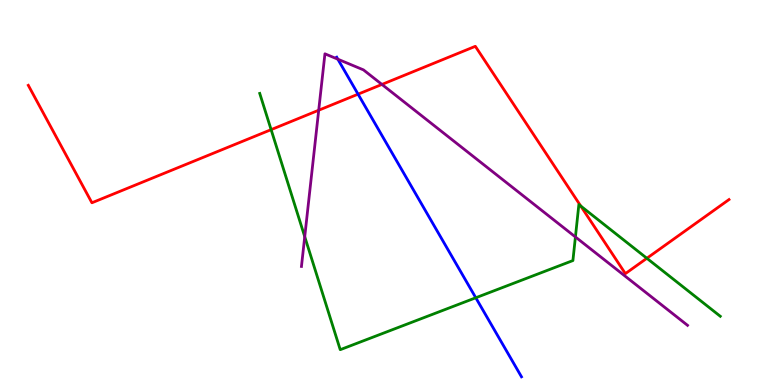[{'lines': ['blue', 'red'], 'intersections': [{'x': 4.62, 'y': 7.55}]}, {'lines': ['green', 'red'], 'intersections': [{'x': 3.5, 'y': 6.63}, {'x': 7.49, 'y': 4.65}, {'x': 8.35, 'y': 3.29}]}, {'lines': ['purple', 'red'], 'intersections': [{'x': 4.11, 'y': 7.14}, {'x': 4.93, 'y': 7.81}]}, {'lines': ['blue', 'green'], 'intersections': [{'x': 6.14, 'y': 2.27}]}, {'lines': ['blue', 'purple'], 'intersections': [{'x': 4.36, 'y': 8.46}]}, {'lines': ['green', 'purple'], 'intersections': [{'x': 3.93, 'y': 3.85}, {'x': 7.42, 'y': 3.85}]}]